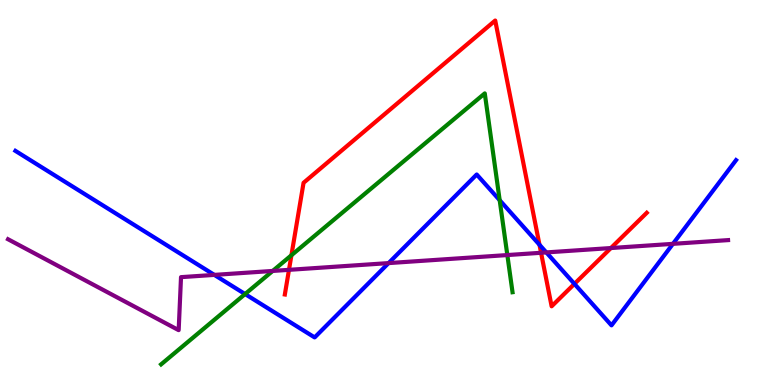[{'lines': ['blue', 'red'], 'intersections': [{'x': 6.96, 'y': 3.64}, {'x': 7.41, 'y': 2.63}]}, {'lines': ['green', 'red'], 'intersections': [{'x': 3.76, 'y': 3.37}]}, {'lines': ['purple', 'red'], 'intersections': [{'x': 3.73, 'y': 2.99}, {'x': 6.98, 'y': 3.43}, {'x': 7.88, 'y': 3.56}]}, {'lines': ['blue', 'green'], 'intersections': [{'x': 3.16, 'y': 2.36}, {'x': 6.45, 'y': 4.8}]}, {'lines': ['blue', 'purple'], 'intersections': [{'x': 2.77, 'y': 2.86}, {'x': 5.01, 'y': 3.17}, {'x': 7.05, 'y': 3.44}, {'x': 8.68, 'y': 3.67}]}, {'lines': ['green', 'purple'], 'intersections': [{'x': 3.52, 'y': 2.96}, {'x': 6.55, 'y': 3.38}]}]